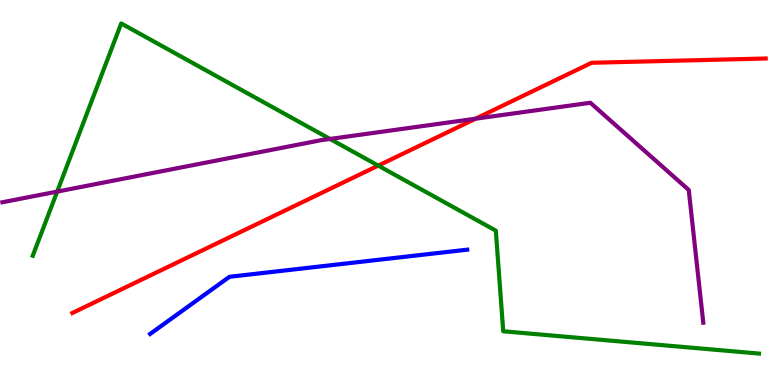[{'lines': ['blue', 'red'], 'intersections': []}, {'lines': ['green', 'red'], 'intersections': [{'x': 4.88, 'y': 5.7}]}, {'lines': ['purple', 'red'], 'intersections': [{'x': 6.14, 'y': 6.92}]}, {'lines': ['blue', 'green'], 'intersections': []}, {'lines': ['blue', 'purple'], 'intersections': []}, {'lines': ['green', 'purple'], 'intersections': [{'x': 0.738, 'y': 5.02}, {'x': 4.26, 'y': 6.39}]}]